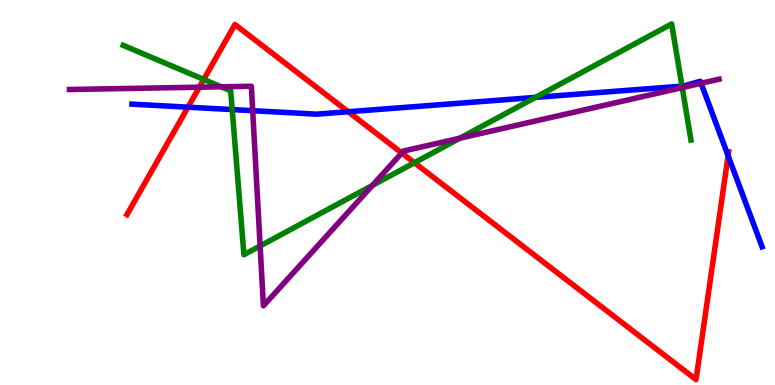[{'lines': ['blue', 'red'], 'intersections': [{'x': 2.43, 'y': 7.22}, {'x': 4.49, 'y': 7.1}, {'x': 9.4, 'y': 5.95}]}, {'lines': ['green', 'red'], 'intersections': [{'x': 2.63, 'y': 7.94}, {'x': 5.35, 'y': 5.77}]}, {'lines': ['purple', 'red'], 'intersections': [{'x': 2.57, 'y': 7.74}, {'x': 5.18, 'y': 6.03}]}, {'lines': ['blue', 'green'], 'intersections': [{'x': 3.0, 'y': 7.15}, {'x': 6.91, 'y': 7.47}, {'x': 8.8, 'y': 7.76}]}, {'lines': ['blue', 'purple'], 'intersections': [{'x': 3.26, 'y': 7.12}, {'x': 9.05, 'y': 7.84}]}, {'lines': ['green', 'purple'], 'intersections': [{'x': 2.85, 'y': 7.75}, {'x': 3.36, 'y': 3.61}, {'x': 4.81, 'y': 5.19}, {'x': 5.93, 'y': 6.41}, {'x': 8.8, 'y': 7.73}]}]